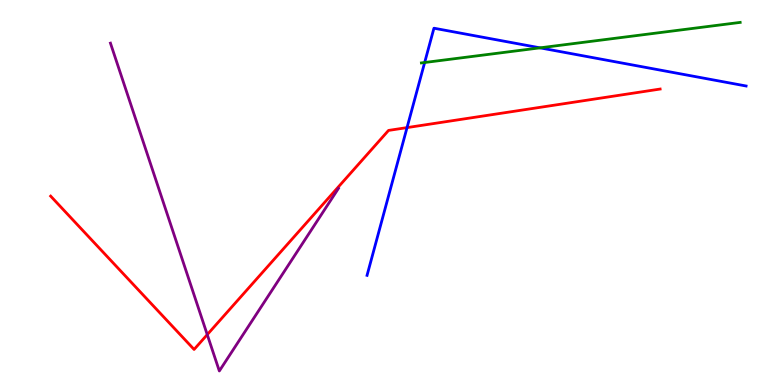[{'lines': ['blue', 'red'], 'intersections': [{'x': 5.25, 'y': 6.69}]}, {'lines': ['green', 'red'], 'intersections': []}, {'lines': ['purple', 'red'], 'intersections': [{'x': 2.67, 'y': 1.31}]}, {'lines': ['blue', 'green'], 'intersections': [{'x': 5.48, 'y': 8.38}, {'x': 6.97, 'y': 8.76}]}, {'lines': ['blue', 'purple'], 'intersections': []}, {'lines': ['green', 'purple'], 'intersections': []}]